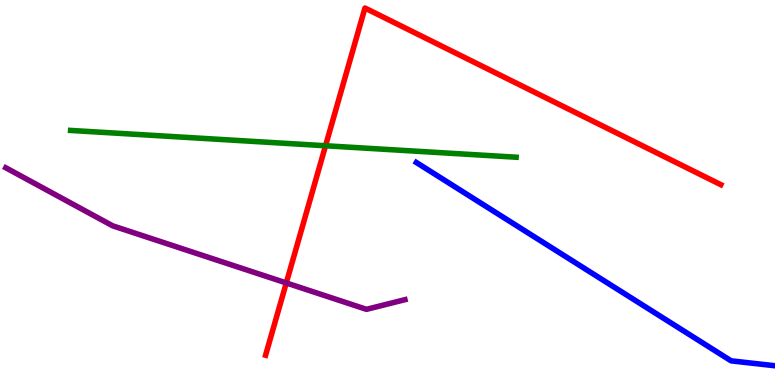[{'lines': ['blue', 'red'], 'intersections': []}, {'lines': ['green', 'red'], 'intersections': [{'x': 4.2, 'y': 6.21}]}, {'lines': ['purple', 'red'], 'intersections': [{'x': 3.69, 'y': 2.65}]}, {'lines': ['blue', 'green'], 'intersections': []}, {'lines': ['blue', 'purple'], 'intersections': []}, {'lines': ['green', 'purple'], 'intersections': []}]